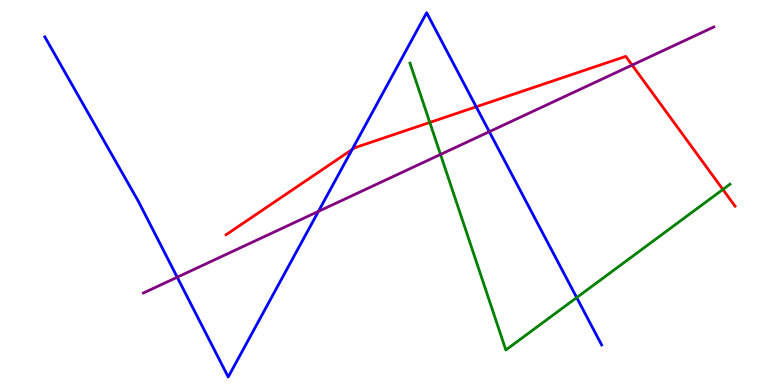[{'lines': ['blue', 'red'], 'intersections': [{'x': 4.54, 'y': 6.12}, {'x': 6.14, 'y': 7.23}]}, {'lines': ['green', 'red'], 'intersections': [{'x': 5.55, 'y': 6.82}, {'x': 9.33, 'y': 5.08}]}, {'lines': ['purple', 'red'], 'intersections': [{'x': 8.16, 'y': 8.31}]}, {'lines': ['blue', 'green'], 'intersections': [{'x': 7.44, 'y': 2.27}]}, {'lines': ['blue', 'purple'], 'intersections': [{'x': 2.29, 'y': 2.8}, {'x': 4.11, 'y': 4.51}, {'x': 6.31, 'y': 6.58}]}, {'lines': ['green', 'purple'], 'intersections': [{'x': 5.68, 'y': 5.99}]}]